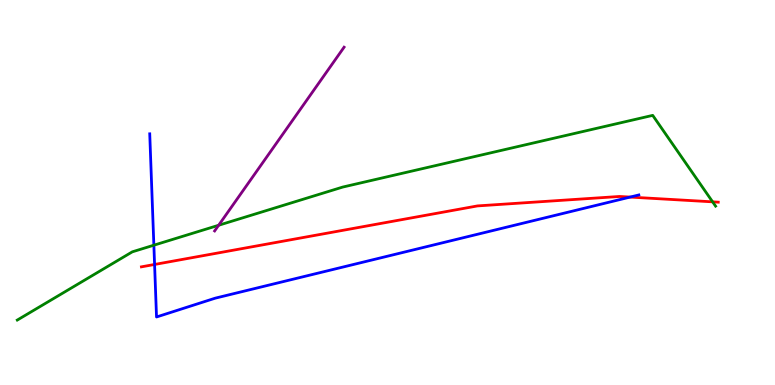[{'lines': ['blue', 'red'], 'intersections': [{'x': 1.99, 'y': 3.13}, {'x': 8.13, 'y': 4.88}]}, {'lines': ['green', 'red'], 'intersections': [{'x': 9.2, 'y': 4.76}]}, {'lines': ['purple', 'red'], 'intersections': []}, {'lines': ['blue', 'green'], 'intersections': [{'x': 1.99, 'y': 3.63}]}, {'lines': ['blue', 'purple'], 'intersections': []}, {'lines': ['green', 'purple'], 'intersections': [{'x': 2.82, 'y': 4.15}]}]